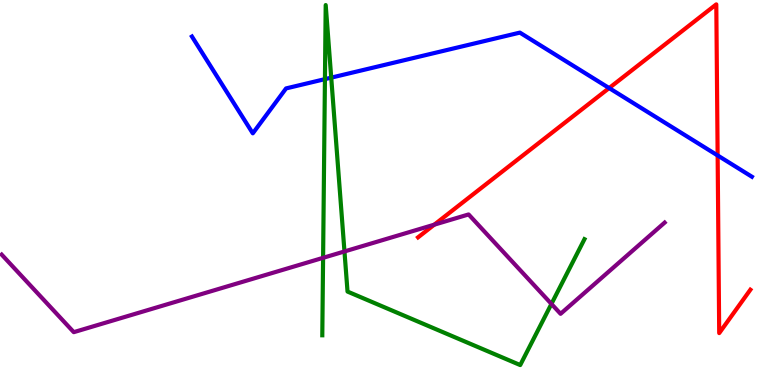[{'lines': ['blue', 'red'], 'intersections': [{'x': 7.86, 'y': 7.71}, {'x': 9.26, 'y': 5.96}]}, {'lines': ['green', 'red'], 'intersections': []}, {'lines': ['purple', 'red'], 'intersections': [{'x': 5.6, 'y': 4.16}]}, {'lines': ['blue', 'green'], 'intersections': [{'x': 4.19, 'y': 7.94}, {'x': 4.27, 'y': 7.98}]}, {'lines': ['blue', 'purple'], 'intersections': []}, {'lines': ['green', 'purple'], 'intersections': [{'x': 4.17, 'y': 3.3}, {'x': 4.44, 'y': 3.47}, {'x': 7.12, 'y': 2.11}]}]